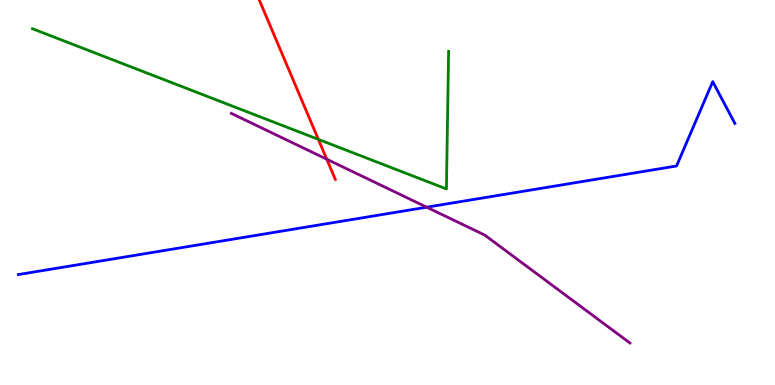[{'lines': ['blue', 'red'], 'intersections': []}, {'lines': ['green', 'red'], 'intersections': [{'x': 4.11, 'y': 6.38}]}, {'lines': ['purple', 'red'], 'intersections': [{'x': 4.22, 'y': 5.86}]}, {'lines': ['blue', 'green'], 'intersections': []}, {'lines': ['blue', 'purple'], 'intersections': [{'x': 5.51, 'y': 4.62}]}, {'lines': ['green', 'purple'], 'intersections': []}]